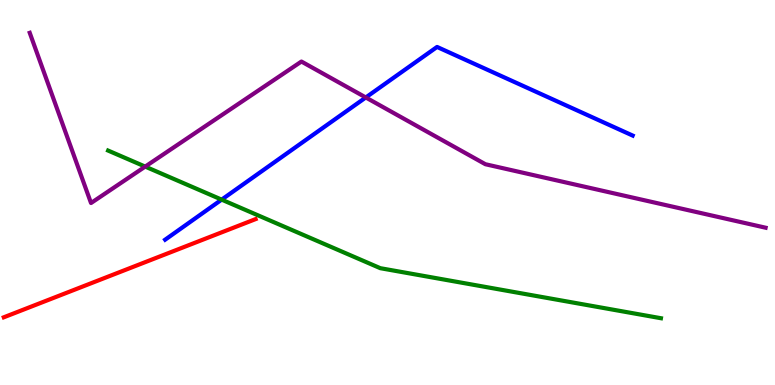[{'lines': ['blue', 'red'], 'intersections': []}, {'lines': ['green', 'red'], 'intersections': []}, {'lines': ['purple', 'red'], 'intersections': []}, {'lines': ['blue', 'green'], 'intersections': [{'x': 2.86, 'y': 4.81}]}, {'lines': ['blue', 'purple'], 'intersections': [{'x': 4.72, 'y': 7.47}]}, {'lines': ['green', 'purple'], 'intersections': [{'x': 1.87, 'y': 5.67}]}]